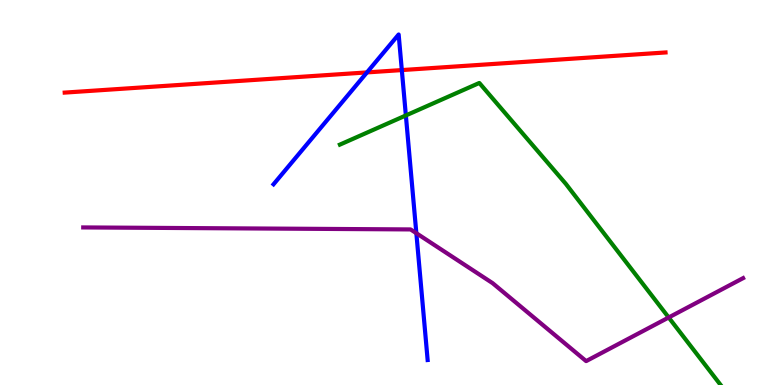[{'lines': ['blue', 'red'], 'intersections': [{'x': 4.74, 'y': 8.12}, {'x': 5.18, 'y': 8.18}]}, {'lines': ['green', 'red'], 'intersections': []}, {'lines': ['purple', 'red'], 'intersections': []}, {'lines': ['blue', 'green'], 'intersections': [{'x': 5.24, 'y': 7.0}]}, {'lines': ['blue', 'purple'], 'intersections': [{'x': 5.37, 'y': 3.94}]}, {'lines': ['green', 'purple'], 'intersections': [{'x': 8.63, 'y': 1.75}]}]